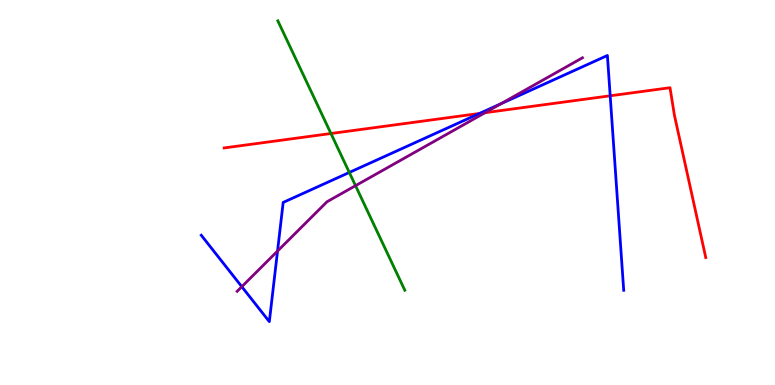[{'lines': ['blue', 'red'], 'intersections': [{'x': 6.19, 'y': 7.05}, {'x': 7.87, 'y': 7.51}]}, {'lines': ['green', 'red'], 'intersections': [{'x': 4.27, 'y': 6.53}]}, {'lines': ['purple', 'red'], 'intersections': [{'x': 6.26, 'y': 7.07}]}, {'lines': ['blue', 'green'], 'intersections': [{'x': 4.51, 'y': 5.52}]}, {'lines': ['blue', 'purple'], 'intersections': [{'x': 3.12, 'y': 2.55}, {'x': 3.58, 'y': 3.48}, {'x': 6.46, 'y': 7.3}]}, {'lines': ['green', 'purple'], 'intersections': [{'x': 4.59, 'y': 5.18}]}]